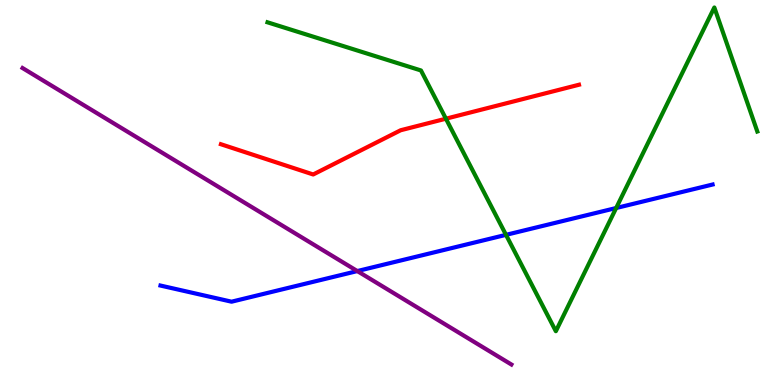[{'lines': ['blue', 'red'], 'intersections': []}, {'lines': ['green', 'red'], 'intersections': [{'x': 5.75, 'y': 6.92}]}, {'lines': ['purple', 'red'], 'intersections': []}, {'lines': ['blue', 'green'], 'intersections': [{'x': 6.53, 'y': 3.9}, {'x': 7.95, 'y': 4.6}]}, {'lines': ['blue', 'purple'], 'intersections': [{'x': 4.61, 'y': 2.96}]}, {'lines': ['green', 'purple'], 'intersections': []}]